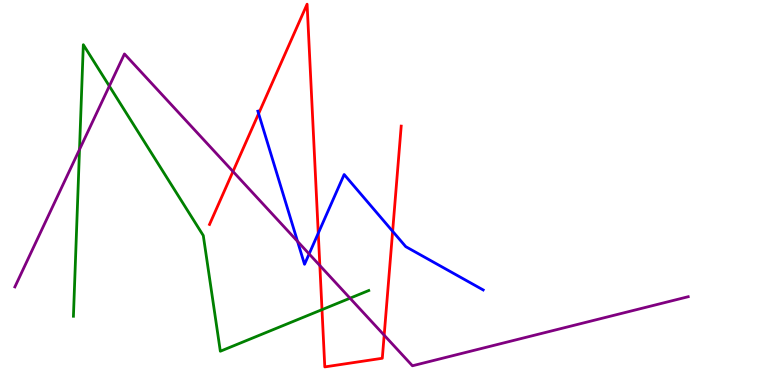[{'lines': ['blue', 'red'], 'intersections': [{'x': 3.34, 'y': 7.05}, {'x': 4.11, 'y': 3.94}, {'x': 5.07, 'y': 3.99}]}, {'lines': ['green', 'red'], 'intersections': [{'x': 4.15, 'y': 1.96}]}, {'lines': ['purple', 'red'], 'intersections': [{'x': 3.01, 'y': 5.55}, {'x': 4.13, 'y': 3.1}, {'x': 4.96, 'y': 1.29}]}, {'lines': ['blue', 'green'], 'intersections': []}, {'lines': ['blue', 'purple'], 'intersections': [{'x': 3.84, 'y': 3.73}, {'x': 3.99, 'y': 3.4}]}, {'lines': ['green', 'purple'], 'intersections': [{'x': 1.03, 'y': 6.12}, {'x': 1.41, 'y': 7.76}, {'x': 4.52, 'y': 2.25}]}]